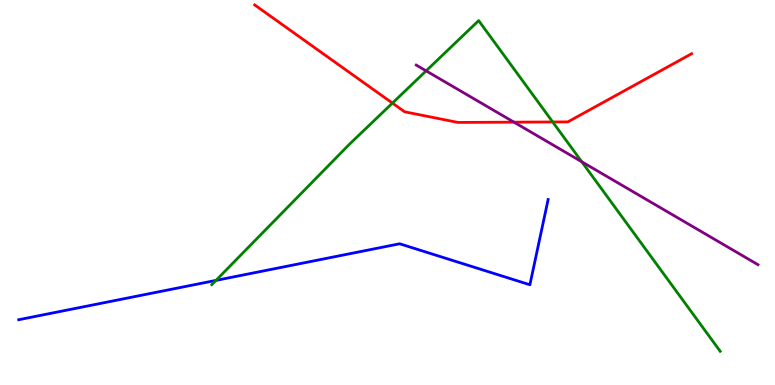[{'lines': ['blue', 'red'], 'intersections': []}, {'lines': ['green', 'red'], 'intersections': [{'x': 5.06, 'y': 7.32}, {'x': 7.13, 'y': 6.83}]}, {'lines': ['purple', 'red'], 'intersections': [{'x': 6.63, 'y': 6.83}]}, {'lines': ['blue', 'green'], 'intersections': [{'x': 2.79, 'y': 2.72}]}, {'lines': ['blue', 'purple'], 'intersections': []}, {'lines': ['green', 'purple'], 'intersections': [{'x': 5.5, 'y': 8.16}, {'x': 7.51, 'y': 5.8}]}]